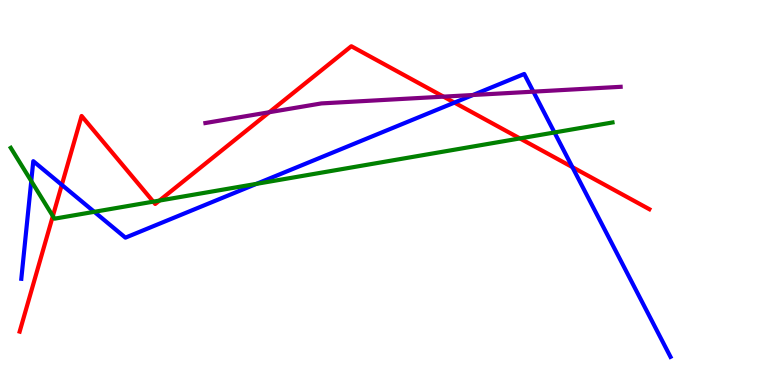[{'lines': ['blue', 'red'], 'intersections': [{'x': 0.798, 'y': 5.2}, {'x': 5.86, 'y': 7.33}, {'x': 7.39, 'y': 5.66}]}, {'lines': ['green', 'red'], 'intersections': [{'x': 0.682, 'y': 4.39}, {'x': 1.98, 'y': 4.76}, {'x': 2.06, 'y': 4.79}, {'x': 6.71, 'y': 6.4}]}, {'lines': ['purple', 'red'], 'intersections': [{'x': 3.47, 'y': 7.08}, {'x': 5.72, 'y': 7.49}]}, {'lines': ['blue', 'green'], 'intersections': [{'x': 0.403, 'y': 5.3}, {'x': 1.22, 'y': 4.5}, {'x': 3.31, 'y': 5.22}, {'x': 7.15, 'y': 6.56}]}, {'lines': ['blue', 'purple'], 'intersections': [{'x': 6.1, 'y': 7.53}, {'x': 6.88, 'y': 7.62}]}, {'lines': ['green', 'purple'], 'intersections': []}]